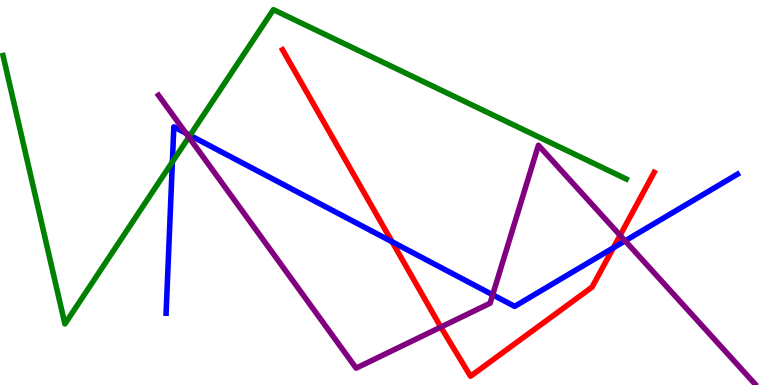[{'lines': ['blue', 'red'], 'intersections': [{'x': 5.06, 'y': 3.72}, {'x': 7.91, 'y': 3.56}]}, {'lines': ['green', 'red'], 'intersections': []}, {'lines': ['purple', 'red'], 'intersections': [{'x': 5.69, 'y': 1.5}, {'x': 8.0, 'y': 3.89}]}, {'lines': ['blue', 'green'], 'intersections': [{'x': 2.22, 'y': 5.79}, {'x': 2.45, 'y': 6.48}]}, {'lines': ['blue', 'purple'], 'intersections': [{'x': 2.4, 'y': 6.54}, {'x': 6.36, 'y': 2.34}, {'x': 8.07, 'y': 3.74}]}, {'lines': ['green', 'purple'], 'intersections': [{'x': 2.44, 'y': 6.44}]}]